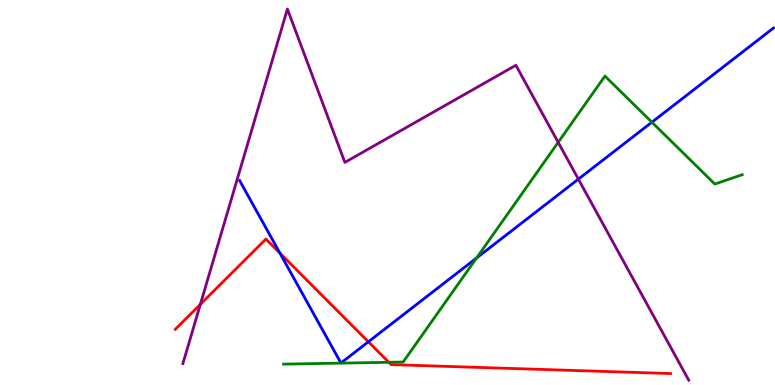[{'lines': ['blue', 'red'], 'intersections': [{'x': 3.61, 'y': 3.43}, {'x': 4.75, 'y': 1.12}]}, {'lines': ['green', 'red'], 'intersections': [{'x': 5.02, 'y': 0.59}]}, {'lines': ['purple', 'red'], 'intersections': [{'x': 2.59, 'y': 2.09}]}, {'lines': ['blue', 'green'], 'intersections': [{'x': 6.15, 'y': 3.3}, {'x': 8.41, 'y': 6.83}]}, {'lines': ['blue', 'purple'], 'intersections': [{'x': 7.46, 'y': 5.35}]}, {'lines': ['green', 'purple'], 'intersections': [{'x': 7.2, 'y': 6.3}]}]